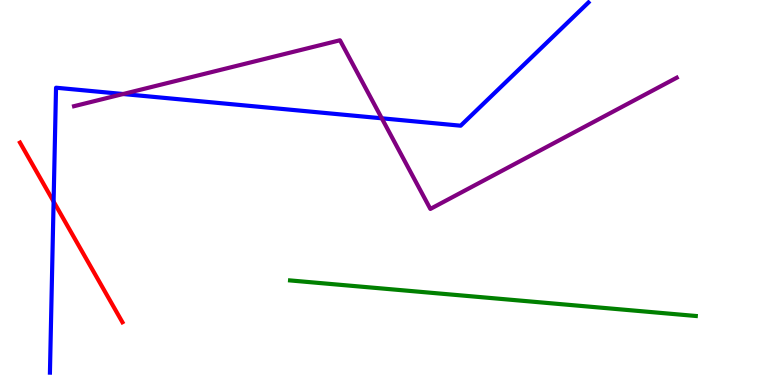[{'lines': ['blue', 'red'], 'intersections': [{'x': 0.692, 'y': 4.77}]}, {'lines': ['green', 'red'], 'intersections': []}, {'lines': ['purple', 'red'], 'intersections': []}, {'lines': ['blue', 'green'], 'intersections': []}, {'lines': ['blue', 'purple'], 'intersections': [{'x': 1.59, 'y': 7.56}, {'x': 4.93, 'y': 6.93}]}, {'lines': ['green', 'purple'], 'intersections': []}]